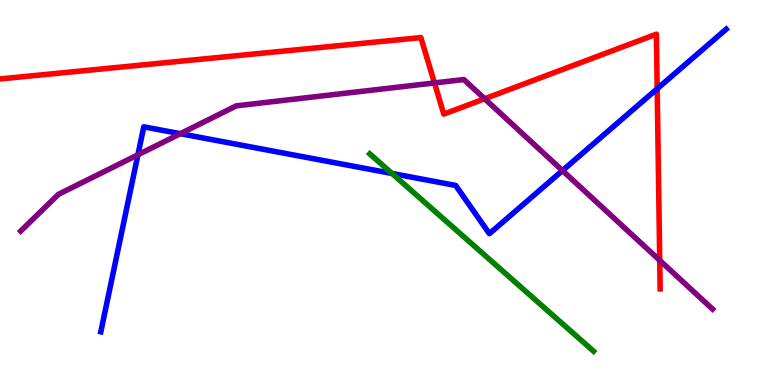[{'lines': ['blue', 'red'], 'intersections': [{'x': 8.48, 'y': 7.69}]}, {'lines': ['green', 'red'], 'intersections': []}, {'lines': ['purple', 'red'], 'intersections': [{'x': 5.61, 'y': 7.85}, {'x': 6.25, 'y': 7.43}, {'x': 8.51, 'y': 3.24}]}, {'lines': ['blue', 'green'], 'intersections': [{'x': 5.06, 'y': 5.49}]}, {'lines': ['blue', 'purple'], 'intersections': [{'x': 1.78, 'y': 5.98}, {'x': 2.33, 'y': 6.53}, {'x': 7.26, 'y': 5.57}]}, {'lines': ['green', 'purple'], 'intersections': []}]